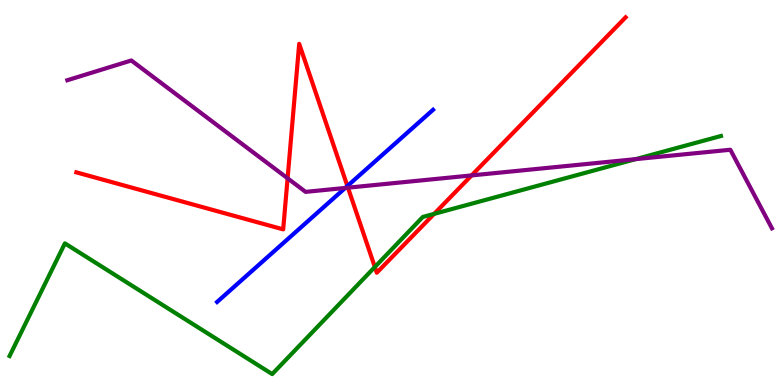[{'lines': ['blue', 'red'], 'intersections': [{'x': 4.48, 'y': 5.17}]}, {'lines': ['green', 'red'], 'intersections': [{'x': 4.84, 'y': 3.07}, {'x': 5.6, 'y': 4.44}]}, {'lines': ['purple', 'red'], 'intersections': [{'x': 3.71, 'y': 5.37}, {'x': 4.49, 'y': 5.13}, {'x': 6.09, 'y': 5.44}]}, {'lines': ['blue', 'green'], 'intersections': []}, {'lines': ['blue', 'purple'], 'intersections': [{'x': 4.45, 'y': 5.12}]}, {'lines': ['green', 'purple'], 'intersections': [{'x': 8.2, 'y': 5.87}]}]